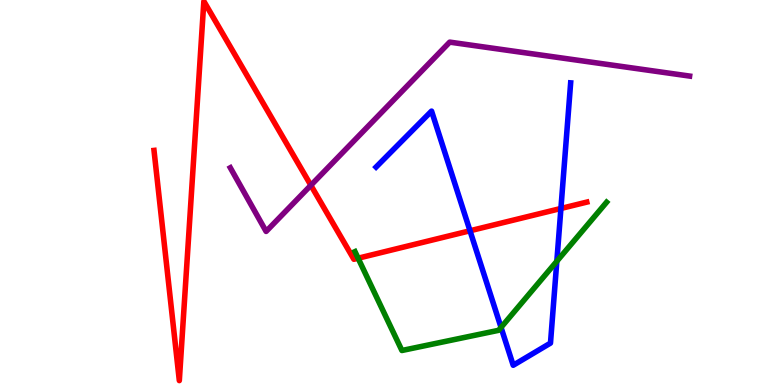[{'lines': ['blue', 'red'], 'intersections': [{'x': 6.06, 'y': 4.01}, {'x': 7.24, 'y': 4.59}]}, {'lines': ['green', 'red'], 'intersections': [{'x': 4.62, 'y': 3.29}]}, {'lines': ['purple', 'red'], 'intersections': [{'x': 4.01, 'y': 5.19}]}, {'lines': ['blue', 'green'], 'intersections': [{'x': 6.47, 'y': 1.5}, {'x': 7.18, 'y': 3.21}]}, {'lines': ['blue', 'purple'], 'intersections': []}, {'lines': ['green', 'purple'], 'intersections': []}]